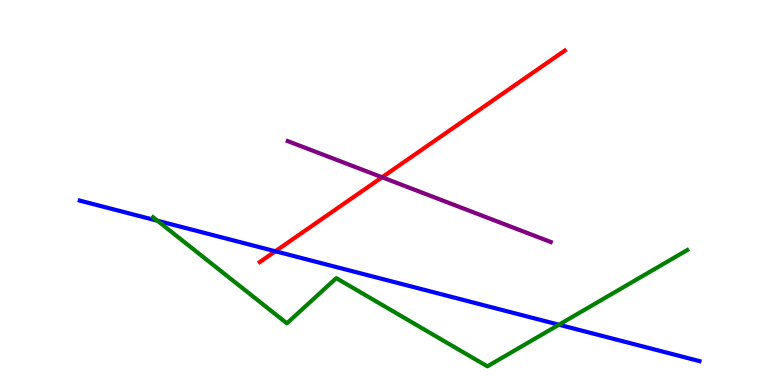[{'lines': ['blue', 'red'], 'intersections': [{'x': 3.55, 'y': 3.47}]}, {'lines': ['green', 'red'], 'intersections': []}, {'lines': ['purple', 'red'], 'intersections': [{'x': 4.93, 'y': 5.4}]}, {'lines': ['blue', 'green'], 'intersections': [{'x': 2.03, 'y': 4.27}, {'x': 7.21, 'y': 1.57}]}, {'lines': ['blue', 'purple'], 'intersections': []}, {'lines': ['green', 'purple'], 'intersections': []}]